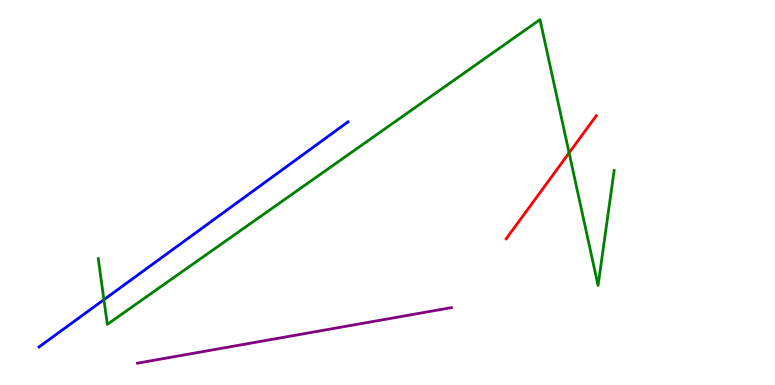[{'lines': ['blue', 'red'], 'intersections': []}, {'lines': ['green', 'red'], 'intersections': [{'x': 7.34, 'y': 6.03}]}, {'lines': ['purple', 'red'], 'intersections': []}, {'lines': ['blue', 'green'], 'intersections': [{'x': 1.34, 'y': 2.22}]}, {'lines': ['blue', 'purple'], 'intersections': []}, {'lines': ['green', 'purple'], 'intersections': []}]